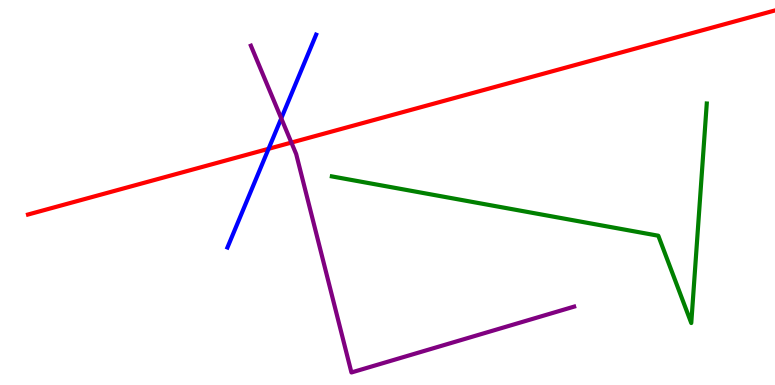[{'lines': ['blue', 'red'], 'intersections': [{'x': 3.47, 'y': 6.13}]}, {'lines': ['green', 'red'], 'intersections': []}, {'lines': ['purple', 'red'], 'intersections': [{'x': 3.76, 'y': 6.3}]}, {'lines': ['blue', 'green'], 'intersections': []}, {'lines': ['blue', 'purple'], 'intersections': [{'x': 3.63, 'y': 6.93}]}, {'lines': ['green', 'purple'], 'intersections': []}]